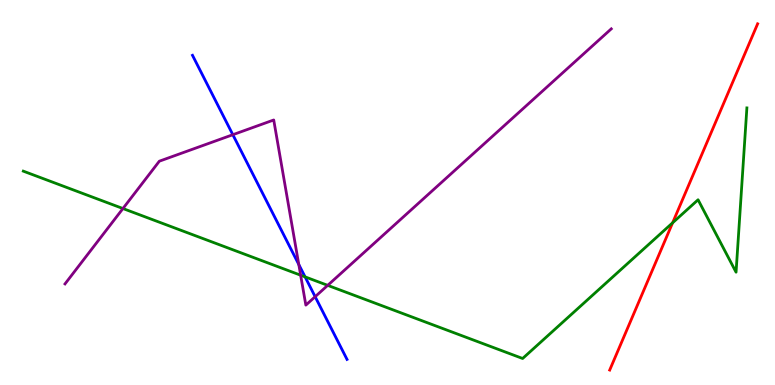[{'lines': ['blue', 'red'], 'intersections': []}, {'lines': ['green', 'red'], 'intersections': [{'x': 8.68, 'y': 4.21}]}, {'lines': ['purple', 'red'], 'intersections': []}, {'lines': ['blue', 'green'], 'intersections': [{'x': 3.94, 'y': 2.81}]}, {'lines': ['blue', 'purple'], 'intersections': [{'x': 3.0, 'y': 6.5}, {'x': 3.86, 'y': 3.13}, {'x': 4.07, 'y': 2.29}]}, {'lines': ['green', 'purple'], 'intersections': [{'x': 1.59, 'y': 4.58}, {'x': 3.88, 'y': 2.85}, {'x': 4.23, 'y': 2.59}]}]